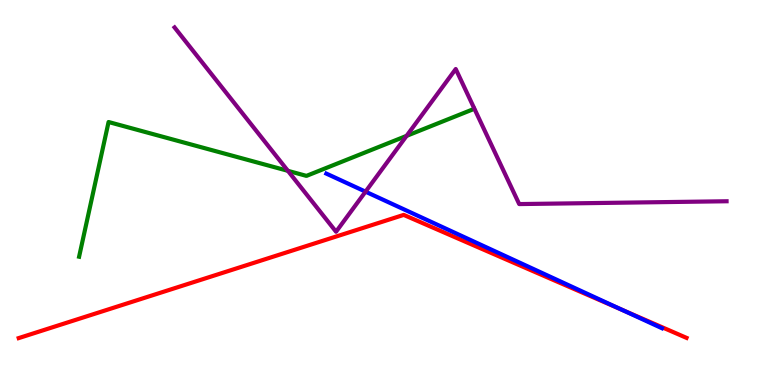[{'lines': ['blue', 'red'], 'intersections': [{'x': 8.02, 'y': 1.96}]}, {'lines': ['green', 'red'], 'intersections': []}, {'lines': ['purple', 'red'], 'intersections': []}, {'lines': ['blue', 'green'], 'intersections': []}, {'lines': ['blue', 'purple'], 'intersections': [{'x': 4.72, 'y': 5.02}]}, {'lines': ['green', 'purple'], 'intersections': [{'x': 3.71, 'y': 5.56}, {'x': 5.25, 'y': 6.47}]}]